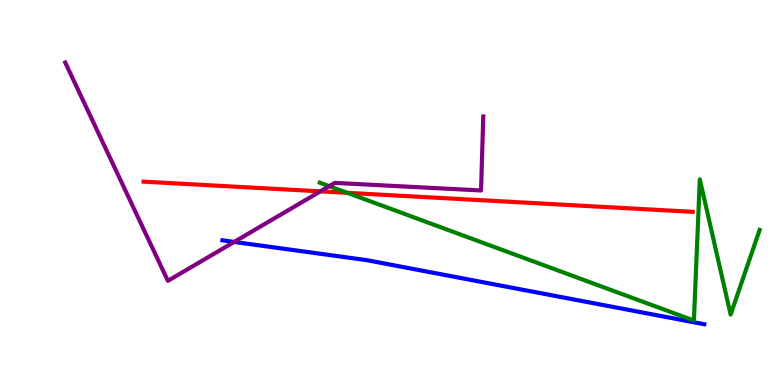[{'lines': ['blue', 'red'], 'intersections': []}, {'lines': ['green', 'red'], 'intersections': [{'x': 4.48, 'y': 4.99}]}, {'lines': ['purple', 'red'], 'intersections': [{'x': 4.13, 'y': 5.03}]}, {'lines': ['blue', 'green'], 'intersections': []}, {'lines': ['blue', 'purple'], 'intersections': [{'x': 3.02, 'y': 3.72}]}, {'lines': ['green', 'purple'], 'intersections': [{'x': 4.25, 'y': 5.16}]}]